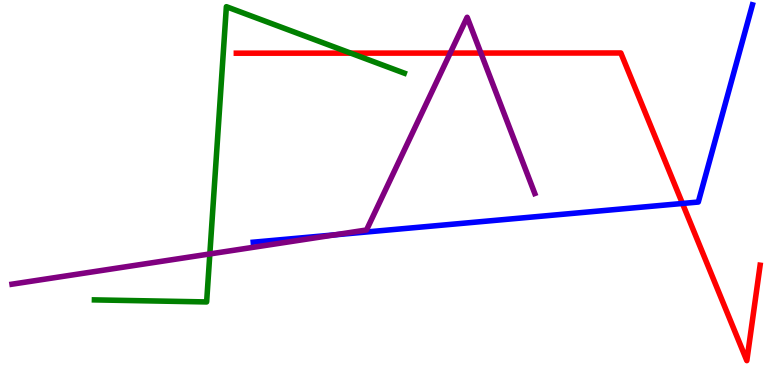[{'lines': ['blue', 'red'], 'intersections': [{'x': 8.81, 'y': 4.72}]}, {'lines': ['green', 'red'], 'intersections': [{'x': 4.53, 'y': 8.62}]}, {'lines': ['purple', 'red'], 'intersections': [{'x': 5.81, 'y': 8.62}, {'x': 6.21, 'y': 8.62}]}, {'lines': ['blue', 'green'], 'intersections': []}, {'lines': ['blue', 'purple'], 'intersections': [{'x': 4.32, 'y': 3.9}]}, {'lines': ['green', 'purple'], 'intersections': [{'x': 2.71, 'y': 3.4}]}]